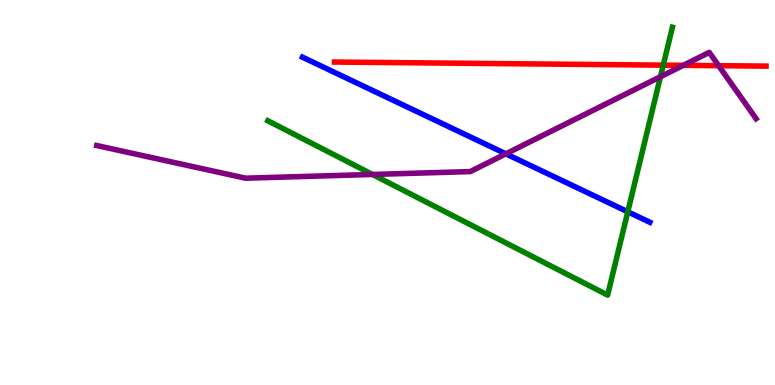[{'lines': ['blue', 'red'], 'intersections': []}, {'lines': ['green', 'red'], 'intersections': [{'x': 8.56, 'y': 8.31}]}, {'lines': ['purple', 'red'], 'intersections': [{'x': 8.82, 'y': 8.3}, {'x': 9.27, 'y': 8.29}]}, {'lines': ['blue', 'green'], 'intersections': [{'x': 8.1, 'y': 4.5}]}, {'lines': ['blue', 'purple'], 'intersections': [{'x': 6.53, 'y': 6.0}]}, {'lines': ['green', 'purple'], 'intersections': [{'x': 4.81, 'y': 5.47}, {'x': 8.52, 'y': 8.01}]}]